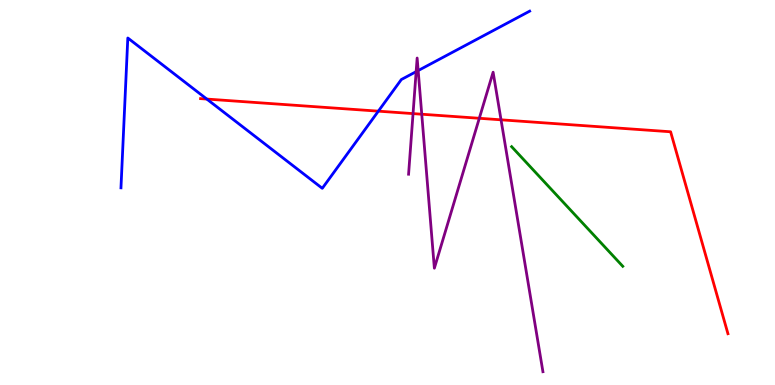[{'lines': ['blue', 'red'], 'intersections': [{'x': 2.67, 'y': 7.43}, {'x': 4.88, 'y': 7.11}]}, {'lines': ['green', 'red'], 'intersections': []}, {'lines': ['purple', 'red'], 'intersections': [{'x': 5.33, 'y': 7.05}, {'x': 5.44, 'y': 7.03}, {'x': 6.18, 'y': 6.93}, {'x': 6.46, 'y': 6.89}]}, {'lines': ['blue', 'green'], 'intersections': []}, {'lines': ['blue', 'purple'], 'intersections': [{'x': 5.37, 'y': 8.14}, {'x': 5.4, 'y': 8.17}]}, {'lines': ['green', 'purple'], 'intersections': []}]